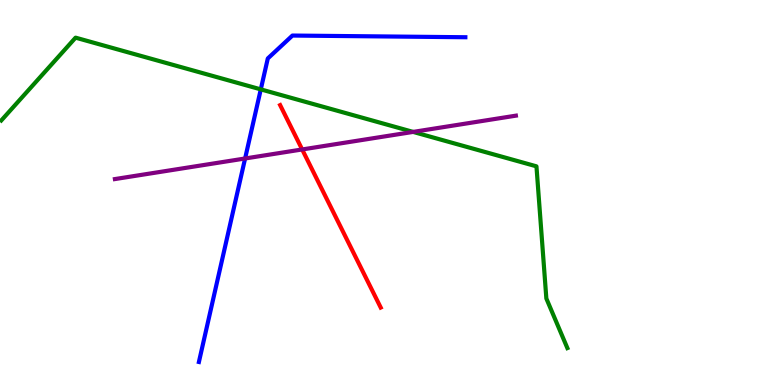[{'lines': ['blue', 'red'], 'intersections': []}, {'lines': ['green', 'red'], 'intersections': []}, {'lines': ['purple', 'red'], 'intersections': [{'x': 3.9, 'y': 6.12}]}, {'lines': ['blue', 'green'], 'intersections': [{'x': 3.36, 'y': 7.68}]}, {'lines': ['blue', 'purple'], 'intersections': [{'x': 3.16, 'y': 5.88}]}, {'lines': ['green', 'purple'], 'intersections': [{'x': 5.33, 'y': 6.57}]}]